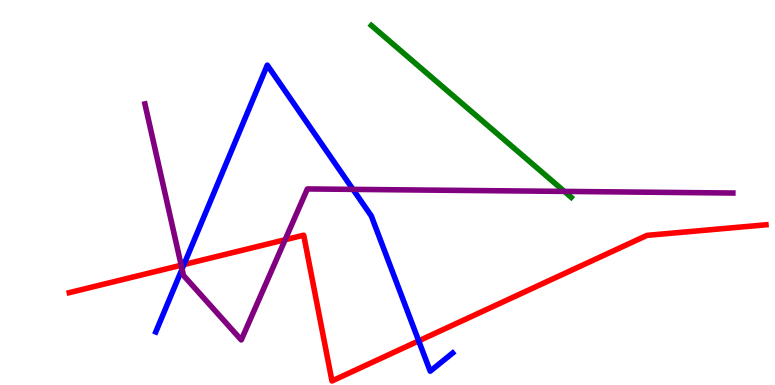[{'lines': ['blue', 'red'], 'intersections': [{'x': 2.37, 'y': 3.13}, {'x': 5.4, 'y': 1.15}]}, {'lines': ['green', 'red'], 'intersections': []}, {'lines': ['purple', 'red'], 'intersections': [{'x': 2.34, 'y': 3.11}, {'x': 3.68, 'y': 3.77}]}, {'lines': ['blue', 'green'], 'intersections': []}, {'lines': ['blue', 'purple'], 'intersections': [{'x': 2.35, 'y': 3.01}, {'x': 4.55, 'y': 5.08}]}, {'lines': ['green', 'purple'], 'intersections': [{'x': 7.28, 'y': 5.03}]}]